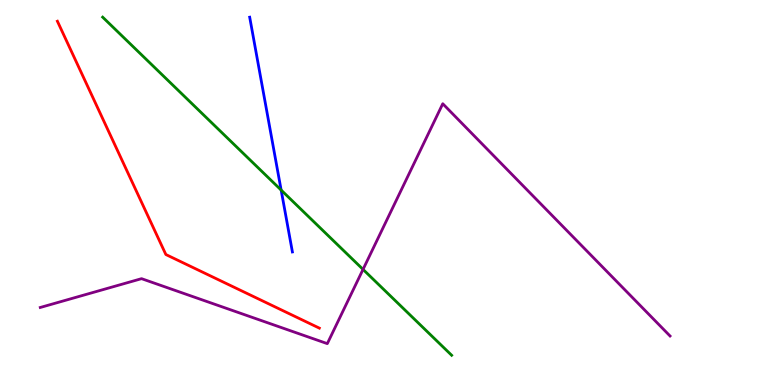[{'lines': ['blue', 'red'], 'intersections': []}, {'lines': ['green', 'red'], 'intersections': []}, {'lines': ['purple', 'red'], 'intersections': []}, {'lines': ['blue', 'green'], 'intersections': [{'x': 3.63, 'y': 5.06}]}, {'lines': ['blue', 'purple'], 'intersections': []}, {'lines': ['green', 'purple'], 'intersections': [{'x': 4.68, 'y': 3.0}]}]